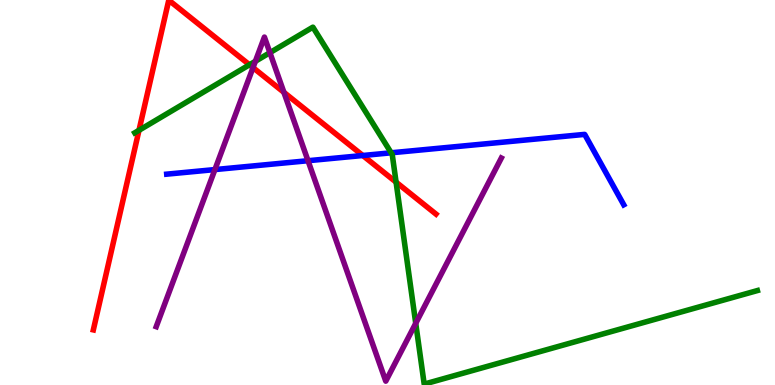[{'lines': ['blue', 'red'], 'intersections': [{'x': 4.68, 'y': 5.96}]}, {'lines': ['green', 'red'], 'intersections': [{'x': 1.79, 'y': 6.62}, {'x': 3.22, 'y': 8.32}, {'x': 5.11, 'y': 5.27}]}, {'lines': ['purple', 'red'], 'intersections': [{'x': 3.26, 'y': 8.24}, {'x': 3.66, 'y': 7.6}]}, {'lines': ['blue', 'green'], 'intersections': [{'x': 5.05, 'y': 6.03}]}, {'lines': ['blue', 'purple'], 'intersections': [{'x': 2.77, 'y': 5.6}, {'x': 3.97, 'y': 5.83}]}, {'lines': ['green', 'purple'], 'intersections': [{'x': 3.3, 'y': 8.41}, {'x': 3.48, 'y': 8.63}, {'x': 5.36, 'y': 1.6}]}]